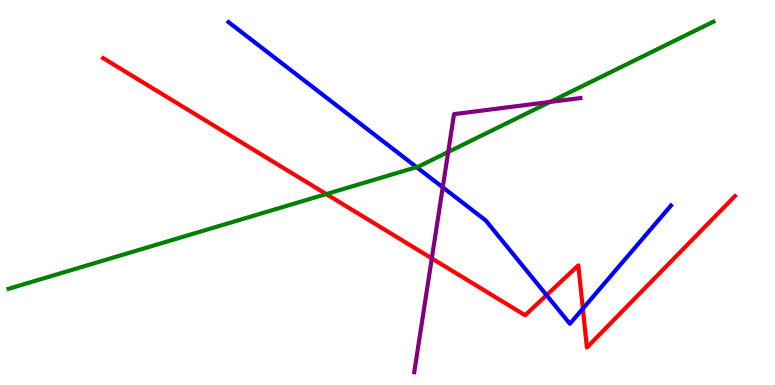[{'lines': ['blue', 'red'], 'intersections': [{'x': 7.05, 'y': 2.33}, {'x': 7.52, 'y': 1.98}]}, {'lines': ['green', 'red'], 'intersections': [{'x': 4.21, 'y': 4.96}]}, {'lines': ['purple', 'red'], 'intersections': [{'x': 5.57, 'y': 3.29}]}, {'lines': ['blue', 'green'], 'intersections': [{'x': 5.38, 'y': 5.66}]}, {'lines': ['blue', 'purple'], 'intersections': [{'x': 5.71, 'y': 5.13}]}, {'lines': ['green', 'purple'], 'intersections': [{'x': 5.78, 'y': 6.05}, {'x': 7.1, 'y': 7.35}]}]